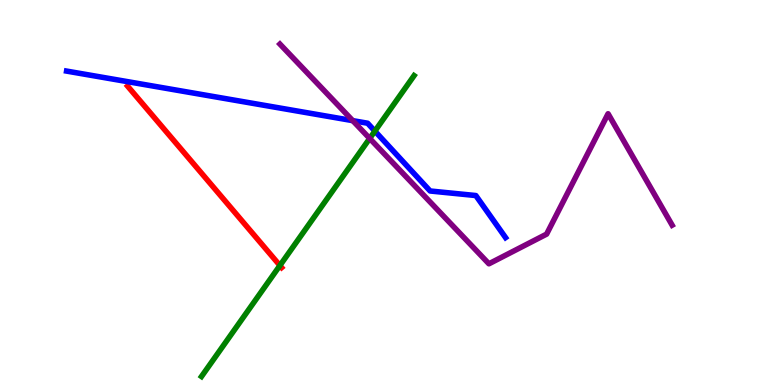[{'lines': ['blue', 'red'], 'intersections': []}, {'lines': ['green', 'red'], 'intersections': [{'x': 3.61, 'y': 3.1}]}, {'lines': ['purple', 'red'], 'intersections': []}, {'lines': ['blue', 'green'], 'intersections': [{'x': 4.84, 'y': 6.59}]}, {'lines': ['blue', 'purple'], 'intersections': [{'x': 4.55, 'y': 6.87}]}, {'lines': ['green', 'purple'], 'intersections': [{'x': 4.77, 'y': 6.4}]}]